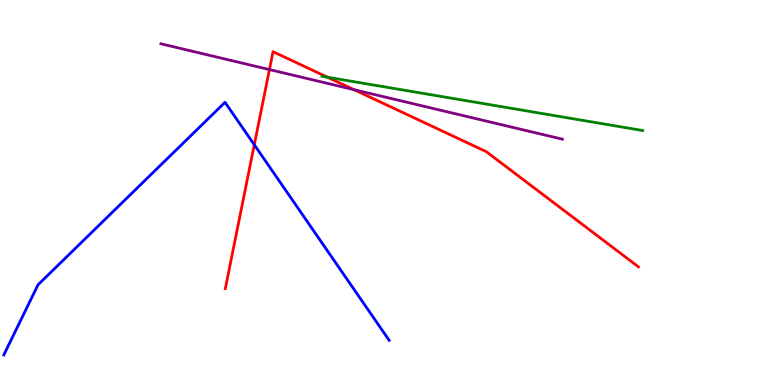[{'lines': ['blue', 'red'], 'intersections': [{'x': 3.28, 'y': 6.24}]}, {'lines': ['green', 'red'], 'intersections': [{'x': 4.23, 'y': 7.99}]}, {'lines': ['purple', 'red'], 'intersections': [{'x': 3.48, 'y': 8.19}, {'x': 4.57, 'y': 7.67}]}, {'lines': ['blue', 'green'], 'intersections': []}, {'lines': ['blue', 'purple'], 'intersections': []}, {'lines': ['green', 'purple'], 'intersections': []}]